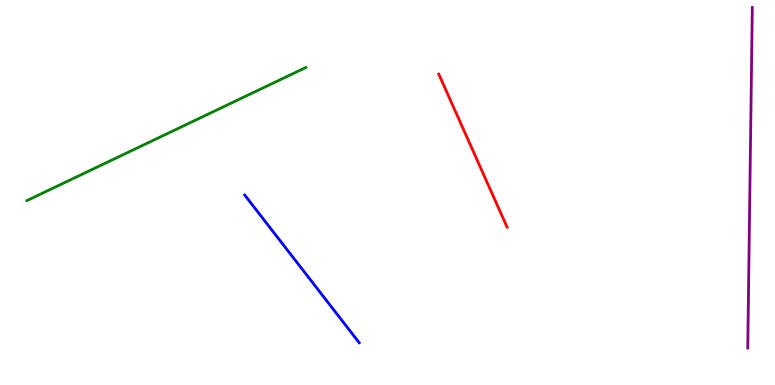[{'lines': ['blue', 'red'], 'intersections': []}, {'lines': ['green', 'red'], 'intersections': []}, {'lines': ['purple', 'red'], 'intersections': []}, {'lines': ['blue', 'green'], 'intersections': []}, {'lines': ['blue', 'purple'], 'intersections': []}, {'lines': ['green', 'purple'], 'intersections': []}]